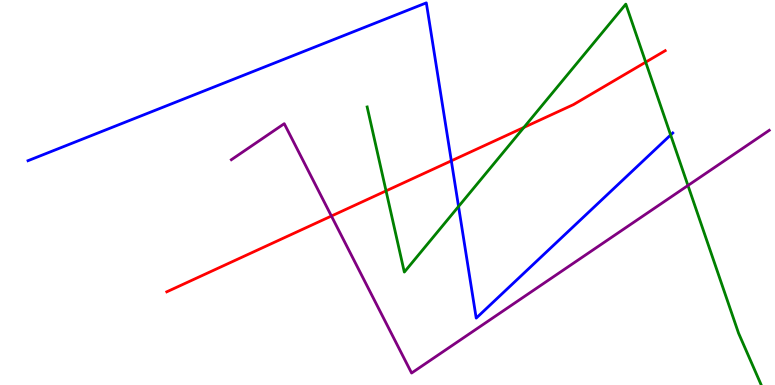[{'lines': ['blue', 'red'], 'intersections': [{'x': 5.82, 'y': 5.82}]}, {'lines': ['green', 'red'], 'intersections': [{'x': 4.98, 'y': 5.04}, {'x': 6.76, 'y': 6.69}, {'x': 8.33, 'y': 8.39}]}, {'lines': ['purple', 'red'], 'intersections': [{'x': 4.28, 'y': 4.39}]}, {'lines': ['blue', 'green'], 'intersections': [{'x': 5.92, 'y': 4.64}, {'x': 8.65, 'y': 6.49}]}, {'lines': ['blue', 'purple'], 'intersections': []}, {'lines': ['green', 'purple'], 'intersections': [{'x': 8.88, 'y': 5.18}]}]